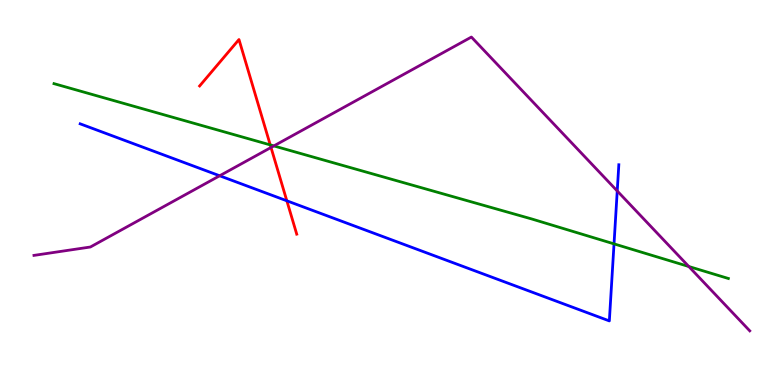[{'lines': ['blue', 'red'], 'intersections': [{'x': 3.7, 'y': 4.78}]}, {'lines': ['green', 'red'], 'intersections': [{'x': 3.49, 'y': 6.24}]}, {'lines': ['purple', 'red'], 'intersections': [{'x': 3.5, 'y': 6.17}]}, {'lines': ['blue', 'green'], 'intersections': [{'x': 7.92, 'y': 3.67}]}, {'lines': ['blue', 'purple'], 'intersections': [{'x': 2.83, 'y': 5.43}, {'x': 7.96, 'y': 5.04}]}, {'lines': ['green', 'purple'], 'intersections': [{'x': 3.53, 'y': 6.21}, {'x': 8.89, 'y': 3.08}]}]